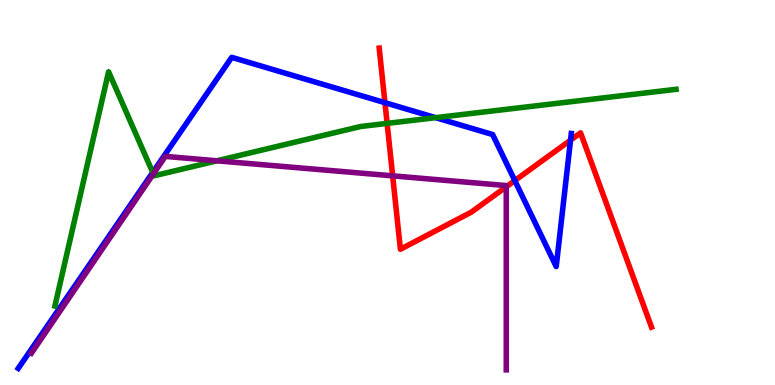[{'lines': ['blue', 'red'], 'intersections': [{'x': 4.97, 'y': 7.33}, {'x': 6.64, 'y': 5.31}, {'x': 7.36, 'y': 6.36}]}, {'lines': ['green', 'red'], 'intersections': [{'x': 5.0, 'y': 6.8}]}, {'lines': ['purple', 'red'], 'intersections': [{'x': 5.07, 'y': 5.43}, {'x': 6.53, 'y': 5.15}]}, {'lines': ['blue', 'green'], 'intersections': [{'x': 1.97, 'y': 5.52}, {'x': 5.62, 'y': 6.94}]}, {'lines': ['blue', 'purple'], 'intersections': []}, {'lines': ['green', 'purple'], 'intersections': [{'x': 1.98, 'y': 5.48}, {'x': 2.8, 'y': 5.82}]}]